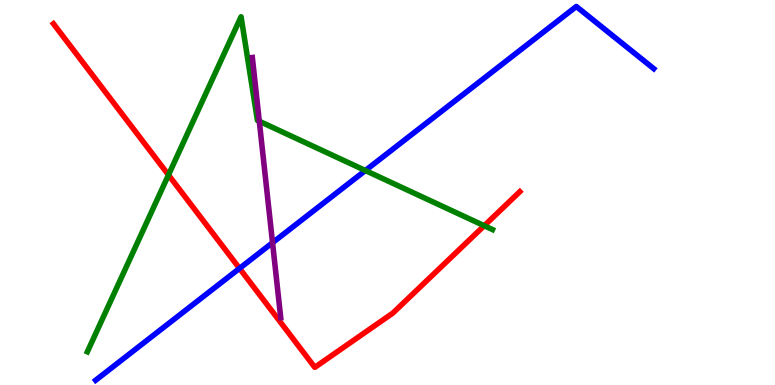[{'lines': ['blue', 'red'], 'intersections': [{'x': 3.09, 'y': 3.03}]}, {'lines': ['green', 'red'], 'intersections': [{'x': 2.17, 'y': 5.46}, {'x': 6.25, 'y': 4.14}]}, {'lines': ['purple', 'red'], 'intersections': []}, {'lines': ['blue', 'green'], 'intersections': [{'x': 4.71, 'y': 5.57}]}, {'lines': ['blue', 'purple'], 'intersections': [{'x': 3.52, 'y': 3.7}]}, {'lines': ['green', 'purple'], 'intersections': [{'x': 3.35, 'y': 6.85}]}]